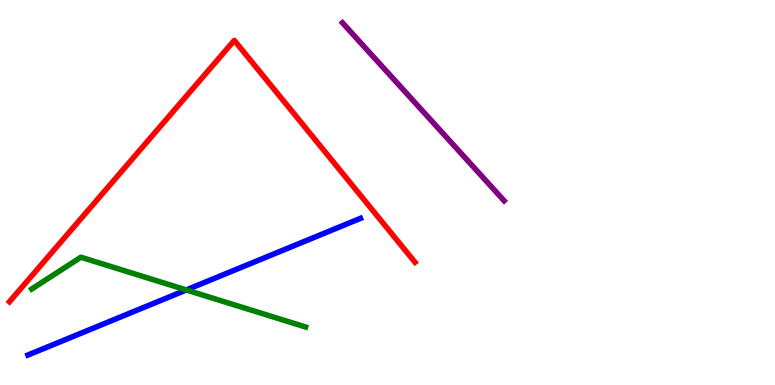[{'lines': ['blue', 'red'], 'intersections': []}, {'lines': ['green', 'red'], 'intersections': []}, {'lines': ['purple', 'red'], 'intersections': []}, {'lines': ['blue', 'green'], 'intersections': [{'x': 2.4, 'y': 2.47}]}, {'lines': ['blue', 'purple'], 'intersections': []}, {'lines': ['green', 'purple'], 'intersections': []}]